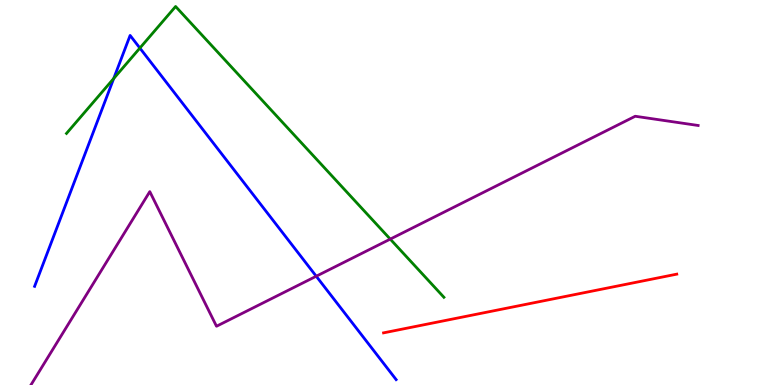[{'lines': ['blue', 'red'], 'intersections': []}, {'lines': ['green', 'red'], 'intersections': []}, {'lines': ['purple', 'red'], 'intersections': []}, {'lines': ['blue', 'green'], 'intersections': [{'x': 1.47, 'y': 7.96}, {'x': 1.8, 'y': 8.75}]}, {'lines': ['blue', 'purple'], 'intersections': [{'x': 4.08, 'y': 2.83}]}, {'lines': ['green', 'purple'], 'intersections': [{'x': 5.04, 'y': 3.79}]}]